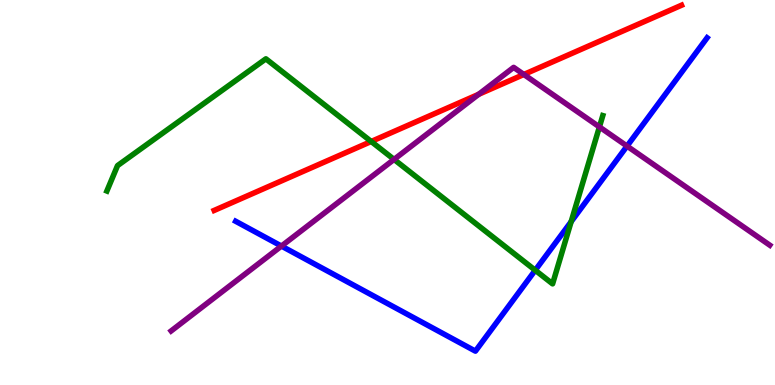[{'lines': ['blue', 'red'], 'intersections': []}, {'lines': ['green', 'red'], 'intersections': [{'x': 4.79, 'y': 6.33}]}, {'lines': ['purple', 'red'], 'intersections': [{'x': 6.18, 'y': 7.55}, {'x': 6.76, 'y': 8.07}]}, {'lines': ['blue', 'green'], 'intersections': [{'x': 6.91, 'y': 2.98}, {'x': 7.37, 'y': 4.24}]}, {'lines': ['blue', 'purple'], 'intersections': [{'x': 3.63, 'y': 3.61}, {'x': 8.09, 'y': 6.21}]}, {'lines': ['green', 'purple'], 'intersections': [{'x': 5.08, 'y': 5.86}, {'x': 7.73, 'y': 6.7}]}]